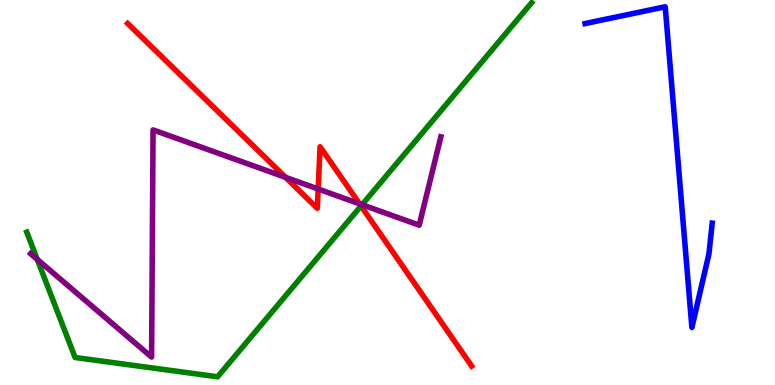[{'lines': ['blue', 'red'], 'intersections': []}, {'lines': ['green', 'red'], 'intersections': [{'x': 4.66, 'y': 4.65}]}, {'lines': ['purple', 'red'], 'intersections': [{'x': 3.68, 'y': 5.39}, {'x': 4.11, 'y': 5.09}, {'x': 4.64, 'y': 4.71}]}, {'lines': ['blue', 'green'], 'intersections': []}, {'lines': ['blue', 'purple'], 'intersections': []}, {'lines': ['green', 'purple'], 'intersections': [{'x': 0.481, 'y': 3.26}, {'x': 4.67, 'y': 4.68}]}]